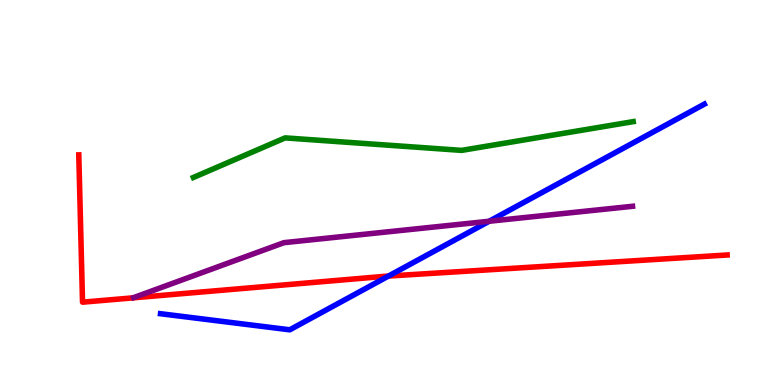[{'lines': ['blue', 'red'], 'intersections': [{'x': 5.01, 'y': 2.83}]}, {'lines': ['green', 'red'], 'intersections': []}, {'lines': ['purple', 'red'], 'intersections': []}, {'lines': ['blue', 'green'], 'intersections': []}, {'lines': ['blue', 'purple'], 'intersections': [{'x': 6.31, 'y': 4.25}]}, {'lines': ['green', 'purple'], 'intersections': []}]